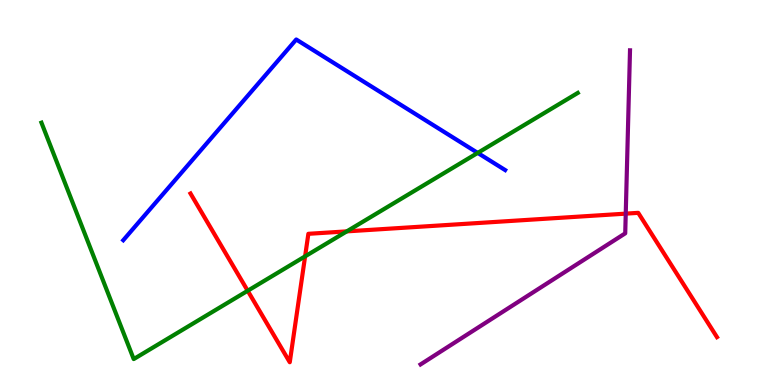[{'lines': ['blue', 'red'], 'intersections': []}, {'lines': ['green', 'red'], 'intersections': [{'x': 3.2, 'y': 2.45}, {'x': 3.94, 'y': 3.34}, {'x': 4.47, 'y': 3.99}]}, {'lines': ['purple', 'red'], 'intersections': [{'x': 8.07, 'y': 4.45}]}, {'lines': ['blue', 'green'], 'intersections': [{'x': 6.16, 'y': 6.03}]}, {'lines': ['blue', 'purple'], 'intersections': []}, {'lines': ['green', 'purple'], 'intersections': []}]